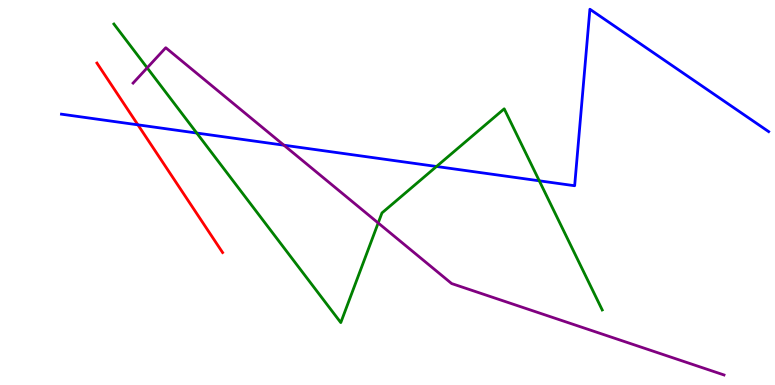[{'lines': ['blue', 'red'], 'intersections': [{'x': 1.78, 'y': 6.76}]}, {'lines': ['green', 'red'], 'intersections': []}, {'lines': ['purple', 'red'], 'intersections': []}, {'lines': ['blue', 'green'], 'intersections': [{'x': 2.54, 'y': 6.54}, {'x': 5.63, 'y': 5.68}, {'x': 6.96, 'y': 5.3}]}, {'lines': ['blue', 'purple'], 'intersections': [{'x': 3.66, 'y': 6.23}]}, {'lines': ['green', 'purple'], 'intersections': [{'x': 1.9, 'y': 8.24}, {'x': 4.88, 'y': 4.21}]}]